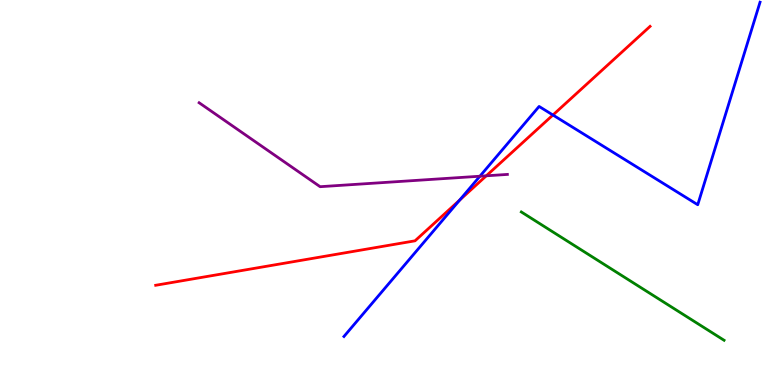[{'lines': ['blue', 'red'], 'intersections': [{'x': 5.93, 'y': 4.8}, {'x': 7.13, 'y': 7.01}]}, {'lines': ['green', 'red'], 'intersections': []}, {'lines': ['purple', 'red'], 'intersections': [{'x': 6.27, 'y': 5.43}]}, {'lines': ['blue', 'green'], 'intersections': []}, {'lines': ['blue', 'purple'], 'intersections': [{'x': 6.19, 'y': 5.42}]}, {'lines': ['green', 'purple'], 'intersections': []}]